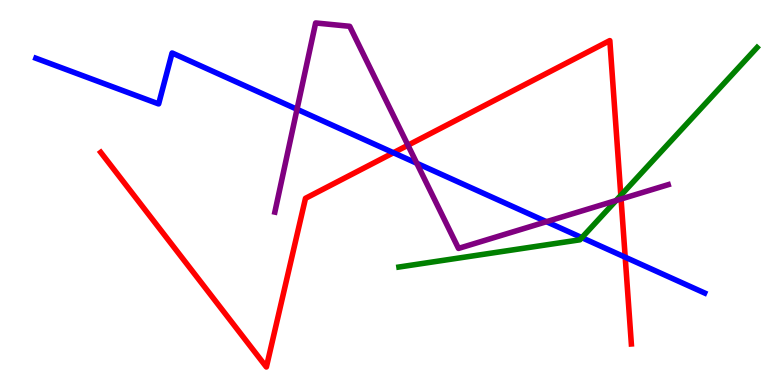[{'lines': ['blue', 'red'], 'intersections': [{'x': 5.08, 'y': 6.03}, {'x': 8.07, 'y': 3.32}]}, {'lines': ['green', 'red'], 'intersections': [{'x': 8.01, 'y': 4.93}]}, {'lines': ['purple', 'red'], 'intersections': [{'x': 5.26, 'y': 6.23}, {'x': 8.01, 'y': 4.83}]}, {'lines': ['blue', 'green'], 'intersections': [{'x': 7.51, 'y': 3.83}]}, {'lines': ['blue', 'purple'], 'intersections': [{'x': 3.83, 'y': 7.16}, {'x': 5.38, 'y': 5.76}, {'x': 7.05, 'y': 4.24}]}, {'lines': ['green', 'purple'], 'intersections': [{'x': 7.95, 'y': 4.79}]}]